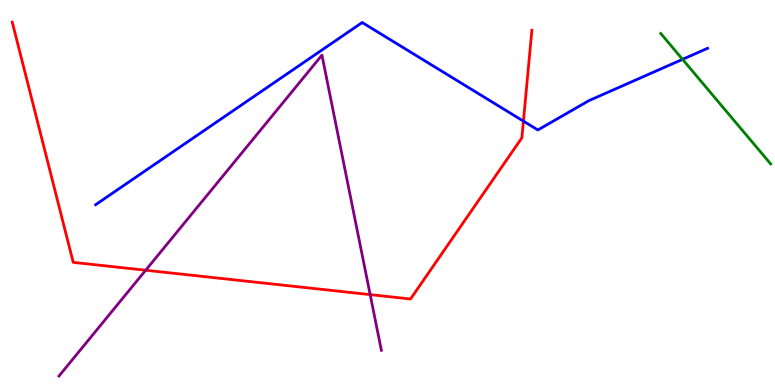[{'lines': ['blue', 'red'], 'intersections': [{'x': 6.75, 'y': 6.85}]}, {'lines': ['green', 'red'], 'intersections': []}, {'lines': ['purple', 'red'], 'intersections': [{'x': 1.88, 'y': 2.98}, {'x': 4.78, 'y': 2.35}]}, {'lines': ['blue', 'green'], 'intersections': [{'x': 8.81, 'y': 8.46}]}, {'lines': ['blue', 'purple'], 'intersections': []}, {'lines': ['green', 'purple'], 'intersections': []}]